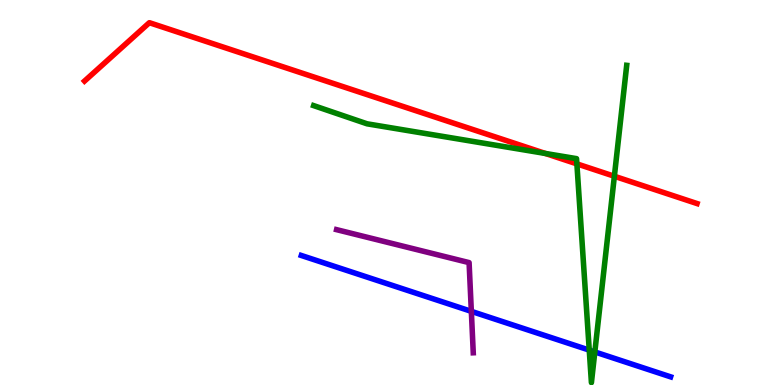[{'lines': ['blue', 'red'], 'intersections': []}, {'lines': ['green', 'red'], 'intersections': [{'x': 7.04, 'y': 6.01}, {'x': 7.44, 'y': 5.74}, {'x': 7.93, 'y': 5.42}]}, {'lines': ['purple', 'red'], 'intersections': []}, {'lines': ['blue', 'green'], 'intersections': [{'x': 7.6, 'y': 0.906}, {'x': 7.68, 'y': 0.859}]}, {'lines': ['blue', 'purple'], 'intersections': [{'x': 6.08, 'y': 1.91}]}, {'lines': ['green', 'purple'], 'intersections': []}]